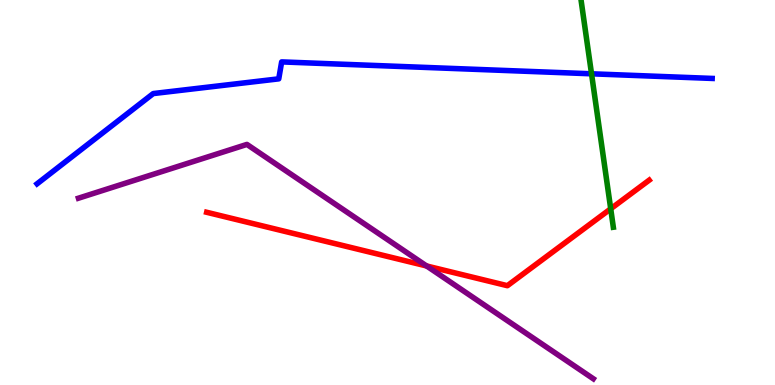[{'lines': ['blue', 'red'], 'intersections': []}, {'lines': ['green', 'red'], 'intersections': [{'x': 7.88, 'y': 4.58}]}, {'lines': ['purple', 'red'], 'intersections': [{'x': 5.5, 'y': 3.09}]}, {'lines': ['blue', 'green'], 'intersections': [{'x': 7.63, 'y': 8.08}]}, {'lines': ['blue', 'purple'], 'intersections': []}, {'lines': ['green', 'purple'], 'intersections': []}]